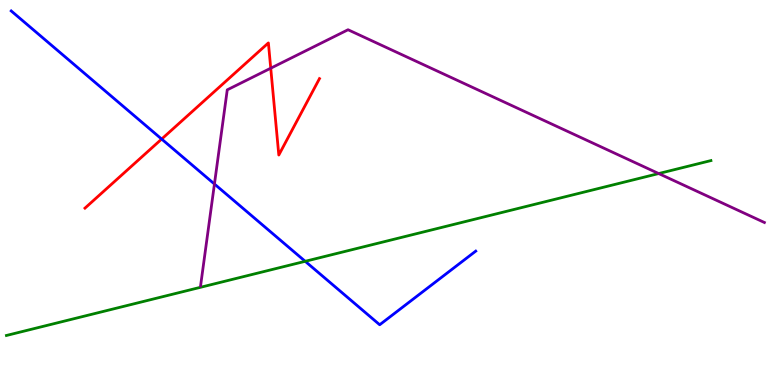[{'lines': ['blue', 'red'], 'intersections': [{'x': 2.09, 'y': 6.39}]}, {'lines': ['green', 'red'], 'intersections': []}, {'lines': ['purple', 'red'], 'intersections': [{'x': 3.49, 'y': 8.23}]}, {'lines': ['blue', 'green'], 'intersections': [{'x': 3.94, 'y': 3.21}]}, {'lines': ['blue', 'purple'], 'intersections': [{'x': 2.77, 'y': 5.22}]}, {'lines': ['green', 'purple'], 'intersections': [{'x': 8.5, 'y': 5.49}]}]